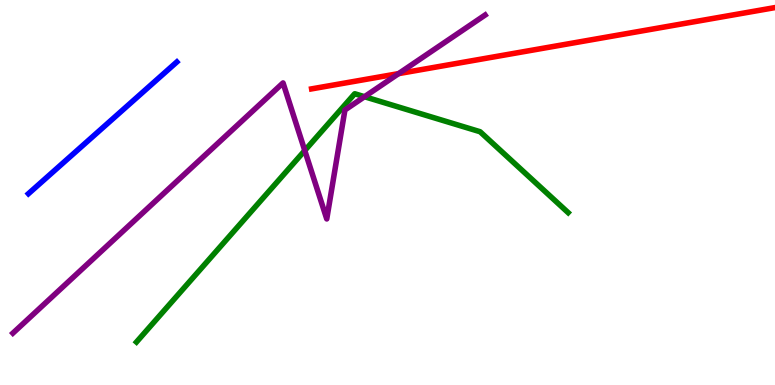[{'lines': ['blue', 'red'], 'intersections': []}, {'lines': ['green', 'red'], 'intersections': []}, {'lines': ['purple', 'red'], 'intersections': [{'x': 5.14, 'y': 8.09}]}, {'lines': ['blue', 'green'], 'intersections': []}, {'lines': ['blue', 'purple'], 'intersections': []}, {'lines': ['green', 'purple'], 'intersections': [{'x': 3.93, 'y': 6.09}, {'x': 4.7, 'y': 7.49}]}]